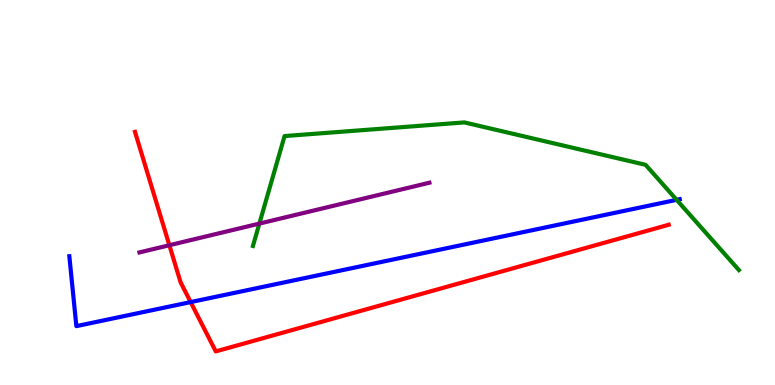[{'lines': ['blue', 'red'], 'intersections': [{'x': 2.46, 'y': 2.15}]}, {'lines': ['green', 'red'], 'intersections': []}, {'lines': ['purple', 'red'], 'intersections': [{'x': 2.19, 'y': 3.63}]}, {'lines': ['blue', 'green'], 'intersections': [{'x': 8.73, 'y': 4.81}]}, {'lines': ['blue', 'purple'], 'intersections': []}, {'lines': ['green', 'purple'], 'intersections': [{'x': 3.35, 'y': 4.19}]}]